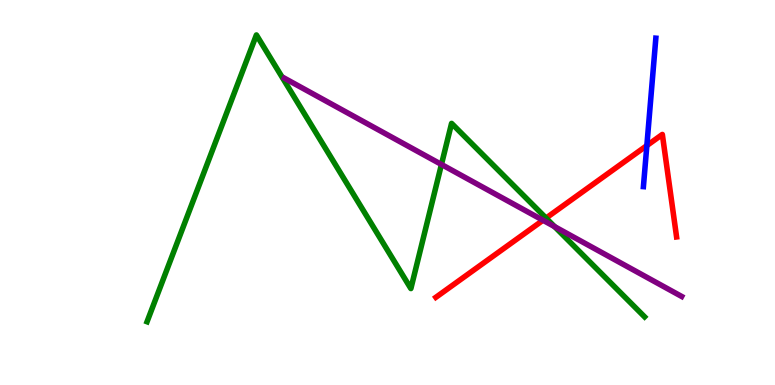[{'lines': ['blue', 'red'], 'intersections': [{'x': 8.35, 'y': 6.22}]}, {'lines': ['green', 'red'], 'intersections': [{'x': 7.05, 'y': 4.34}]}, {'lines': ['purple', 'red'], 'intersections': [{'x': 7.01, 'y': 4.28}]}, {'lines': ['blue', 'green'], 'intersections': []}, {'lines': ['blue', 'purple'], 'intersections': []}, {'lines': ['green', 'purple'], 'intersections': [{'x': 5.7, 'y': 5.73}, {'x': 7.16, 'y': 4.11}]}]